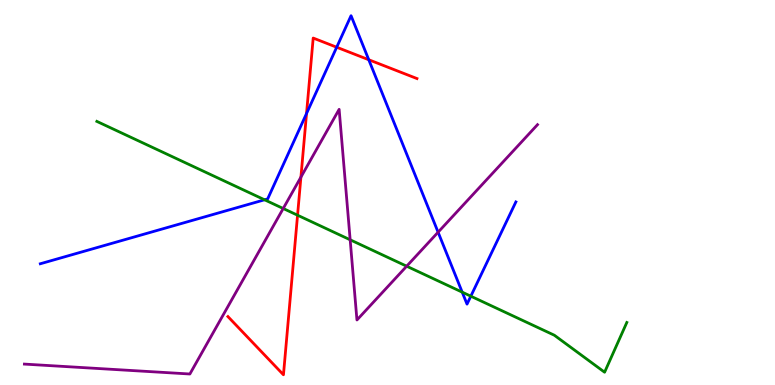[{'lines': ['blue', 'red'], 'intersections': [{'x': 3.96, 'y': 7.05}, {'x': 4.34, 'y': 8.77}, {'x': 4.76, 'y': 8.45}]}, {'lines': ['green', 'red'], 'intersections': [{'x': 3.84, 'y': 4.41}]}, {'lines': ['purple', 'red'], 'intersections': [{'x': 3.88, 'y': 5.4}]}, {'lines': ['blue', 'green'], 'intersections': [{'x': 3.41, 'y': 4.81}, {'x': 5.96, 'y': 2.41}, {'x': 6.08, 'y': 2.31}]}, {'lines': ['blue', 'purple'], 'intersections': [{'x': 5.65, 'y': 3.97}]}, {'lines': ['green', 'purple'], 'intersections': [{'x': 3.65, 'y': 4.58}, {'x': 4.52, 'y': 3.77}, {'x': 5.25, 'y': 3.09}]}]